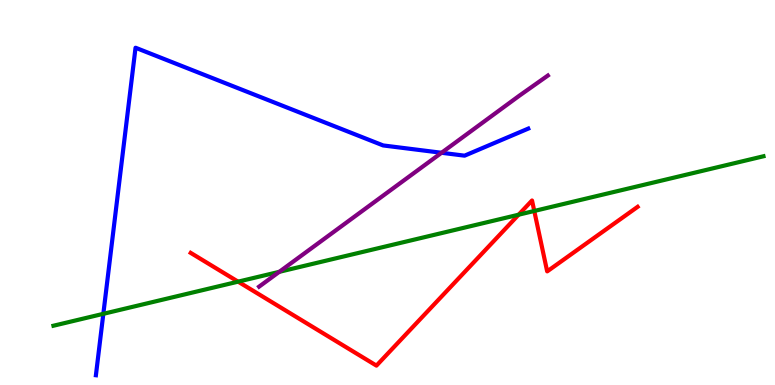[{'lines': ['blue', 'red'], 'intersections': []}, {'lines': ['green', 'red'], 'intersections': [{'x': 3.07, 'y': 2.68}, {'x': 6.69, 'y': 4.42}, {'x': 6.89, 'y': 4.52}]}, {'lines': ['purple', 'red'], 'intersections': []}, {'lines': ['blue', 'green'], 'intersections': [{'x': 1.33, 'y': 1.85}]}, {'lines': ['blue', 'purple'], 'intersections': [{'x': 5.7, 'y': 6.03}]}, {'lines': ['green', 'purple'], 'intersections': [{'x': 3.6, 'y': 2.94}]}]